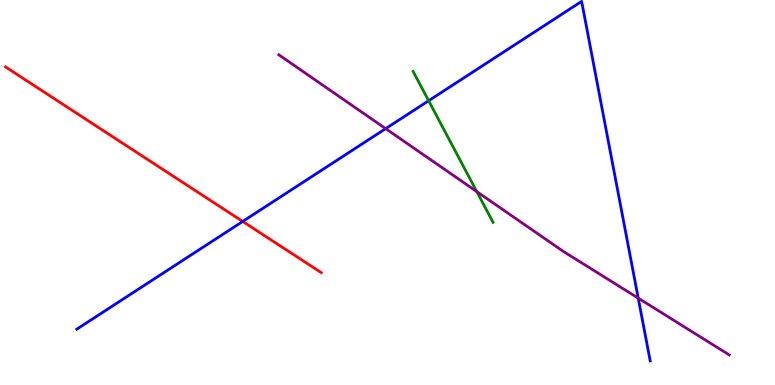[{'lines': ['blue', 'red'], 'intersections': [{'x': 3.13, 'y': 4.25}]}, {'lines': ['green', 'red'], 'intersections': []}, {'lines': ['purple', 'red'], 'intersections': []}, {'lines': ['blue', 'green'], 'intersections': [{'x': 5.53, 'y': 7.38}]}, {'lines': ['blue', 'purple'], 'intersections': [{'x': 4.98, 'y': 6.66}, {'x': 8.24, 'y': 2.26}]}, {'lines': ['green', 'purple'], 'intersections': [{'x': 6.15, 'y': 5.02}]}]